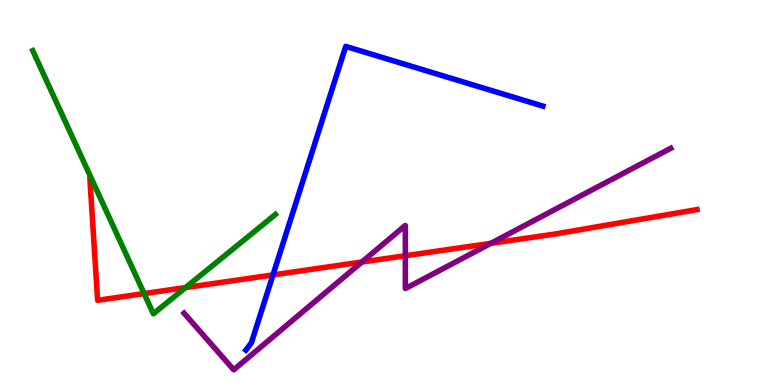[{'lines': ['blue', 'red'], 'intersections': [{'x': 3.52, 'y': 2.86}]}, {'lines': ['green', 'red'], 'intersections': [{'x': 1.86, 'y': 2.37}, {'x': 2.39, 'y': 2.53}]}, {'lines': ['purple', 'red'], 'intersections': [{'x': 4.67, 'y': 3.19}, {'x': 5.23, 'y': 3.36}, {'x': 6.33, 'y': 3.68}]}, {'lines': ['blue', 'green'], 'intersections': []}, {'lines': ['blue', 'purple'], 'intersections': []}, {'lines': ['green', 'purple'], 'intersections': []}]